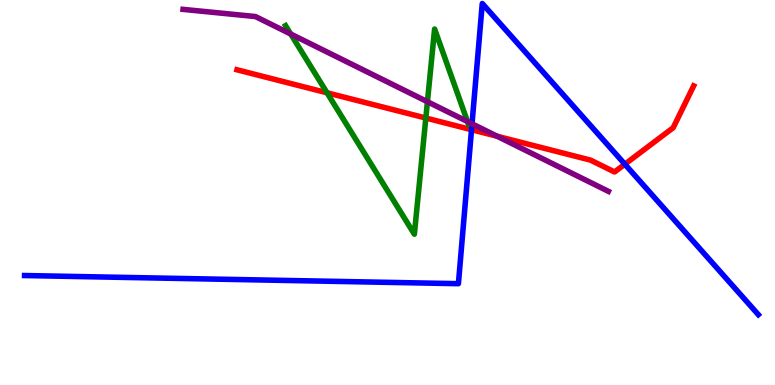[{'lines': ['blue', 'red'], 'intersections': [{'x': 6.08, 'y': 6.63}, {'x': 8.06, 'y': 5.73}]}, {'lines': ['green', 'red'], 'intersections': [{'x': 4.22, 'y': 7.59}, {'x': 5.49, 'y': 6.93}]}, {'lines': ['purple', 'red'], 'intersections': [{'x': 6.42, 'y': 6.46}]}, {'lines': ['blue', 'green'], 'intersections': []}, {'lines': ['blue', 'purple'], 'intersections': [{'x': 6.09, 'y': 6.78}]}, {'lines': ['green', 'purple'], 'intersections': [{'x': 3.75, 'y': 9.12}, {'x': 5.52, 'y': 7.36}, {'x': 6.03, 'y': 6.84}]}]